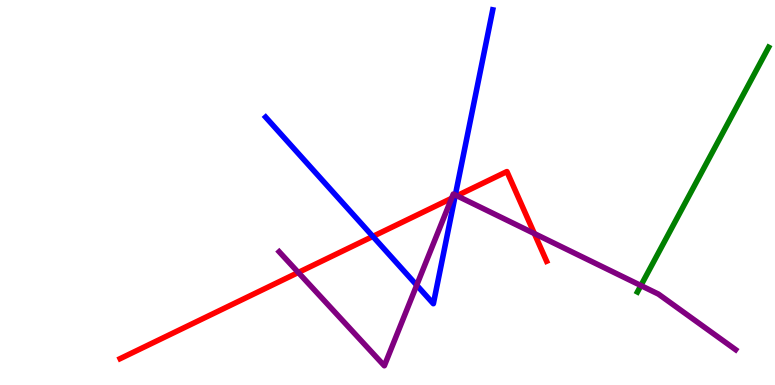[{'lines': ['blue', 'red'], 'intersections': [{'x': 4.81, 'y': 3.86}, {'x': 5.87, 'y': 4.89}]}, {'lines': ['green', 'red'], 'intersections': []}, {'lines': ['purple', 'red'], 'intersections': [{'x': 3.85, 'y': 2.92}, {'x': 5.83, 'y': 4.85}, {'x': 5.9, 'y': 4.92}, {'x': 6.89, 'y': 3.93}]}, {'lines': ['blue', 'green'], 'intersections': []}, {'lines': ['blue', 'purple'], 'intersections': [{'x': 5.38, 'y': 2.59}, {'x': 5.88, 'y': 4.94}]}, {'lines': ['green', 'purple'], 'intersections': [{'x': 8.27, 'y': 2.58}]}]